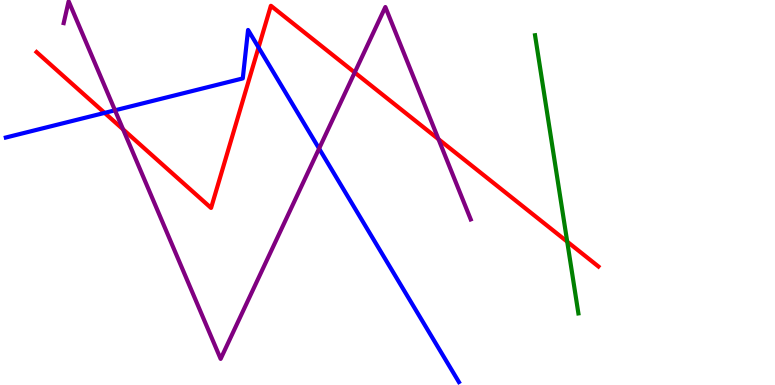[{'lines': ['blue', 'red'], 'intersections': [{'x': 1.35, 'y': 7.07}, {'x': 3.34, 'y': 8.77}]}, {'lines': ['green', 'red'], 'intersections': [{'x': 7.32, 'y': 3.72}]}, {'lines': ['purple', 'red'], 'intersections': [{'x': 1.59, 'y': 6.64}, {'x': 4.58, 'y': 8.12}, {'x': 5.66, 'y': 6.39}]}, {'lines': ['blue', 'green'], 'intersections': []}, {'lines': ['blue', 'purple'], 'intersections': [{'x': 1.48, 'y': 7.13}, {'x': 4.12, 'y': 6.14}]}, {'lines': ['green', 'purple'], 'intersections': []}]